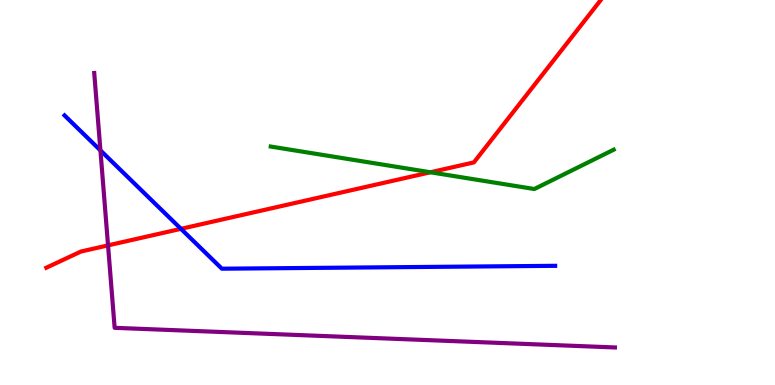[{'lines': ['blue', 'red'], 'intersections': [{'x': 2.34, 'y': 4.06}]}, {'lines': ['green', 'red'], 'intersections': [{'x': 5.55, 'y': 5.53}]}, {'lines': ['purple', 'red'], 'intersections': [{'x': 1.39, 'y': 3.63}]}, {'lines': ['blue', 'green'], 'intersections': []}, {'lines': ['blue', 'purple'], 'intersections': [{'x': 1.3, 'y': 6.09}]}, {'lines': ['green', 'purple'], 'intersections': []}]